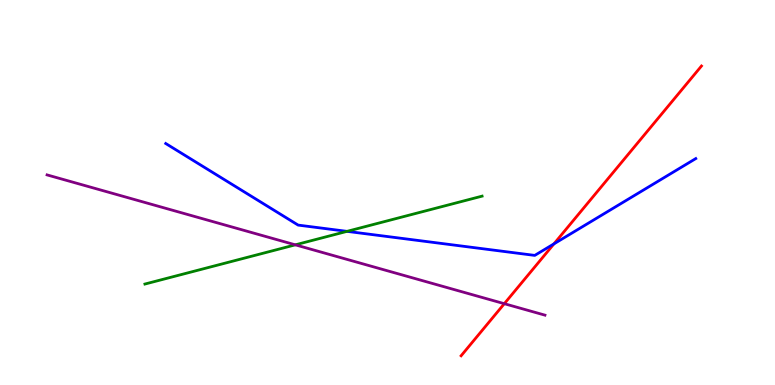[{'lines': ['blue', 'red'], 'intersections': [{'x': 7.15, 'y': 3.67}]}, {'lines': ['green', 'red'], 'intersections': []}, {'lines': ['purple', 'red'], 'intersections': [{'x': 6.51, 'y': 2.11}]}, {'lines': ['blue', 'green'], 'intersections': [{'x': 4.48, 'y': 3.99}]}, {'lines': ['blue', 'purple'], 'intersections': []}, {'lines': ['green', 'purple'], 'intersections': [{'x': 3.81, 'y': 3.64}]}]